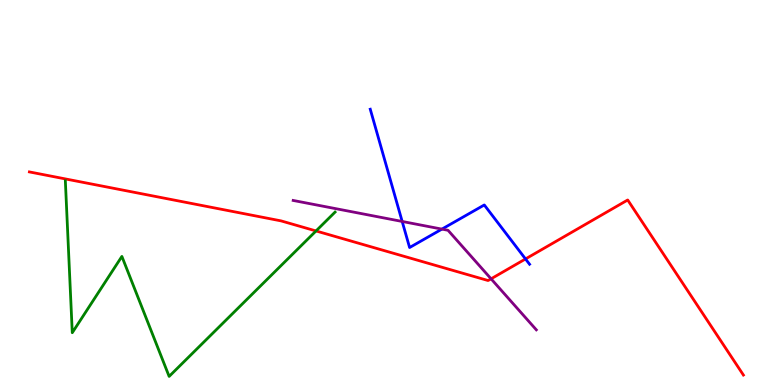[{'lines': ['blue', 'red'], 'intersections': [{'x': 6.78, 'y': 3.27}]}, {'lines': ['green', 'red'], 'intersections': [{'x': 4.08, 'y': 4.0}]}, {'lines': ['purple', 'red'], 'intersections': [{'x': 6.34, 'y': 2.76}]}, {'lines': ['blue', 'green'], 'intersections': []}, {'lines': ['blue', 'purple'], 'intersections': [{'x': 5.19, 'y': 4.25}, {'x': 5.7, 'y': 4.05}]}, {'lines': ['green', 'purple'], 'intersections': []}]